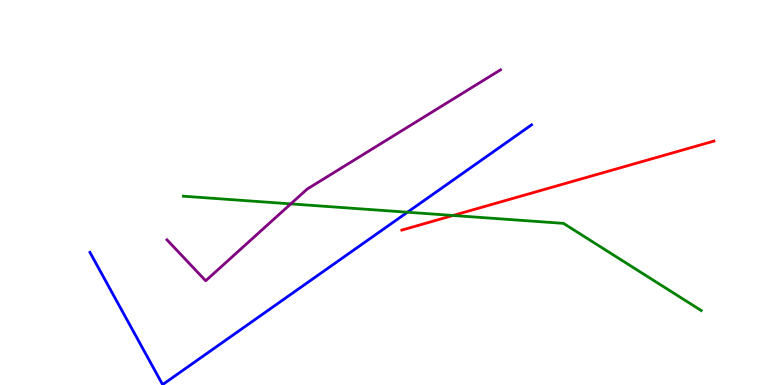[{'lines': ['blue', 'red'], 'intersections': []}, {'lines': ['green', 'red'], 'intersections': [{'x': 5.85, 'y': 4.4}]}, {'lines': ['purple', 'red'], 'intersections': []}, {'lines': ['blue', 'green'], 'intersections': [{'x': 5.26, 'y': 4.49}]}, {'lines': ['blue', 'purple'], 'intersections': []}, {'lines': ['green', 'purple'], 'intersections': [{'x': 3.75, 'y': 4.7}]}]